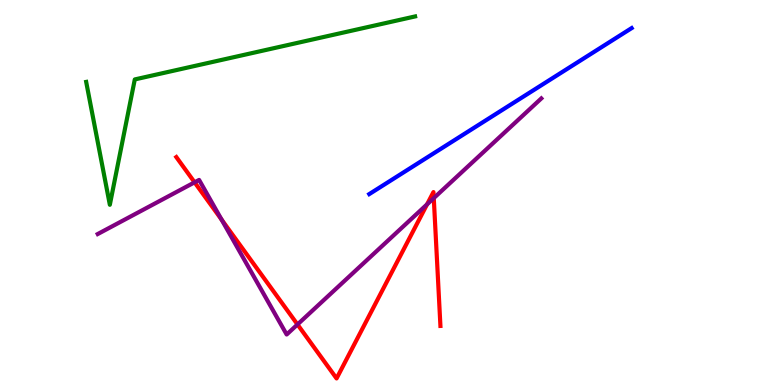[{'lines': ['blue', 'red'], 'intersections': []}, {'lines': ['green', 'red'], 'intersections': []}, {'lines': ['purple', 'red'], 'intersections': [{'x': 2.51, 'y': 5.26}, {'x': 2.86, 'y': 4.3}, {'x': 3.84, 'y': 1.57}, {'x': 5.51, 'y': 4.69}, {'x': 5.6, 'y': 4.85}]}, {'lines': ['blue', 'green'], 'intersections': []}, {'lines': ['blue', 'purple'], 'intersections': []}, {'lines': ['green', 'purple'], 'intersections': []}]